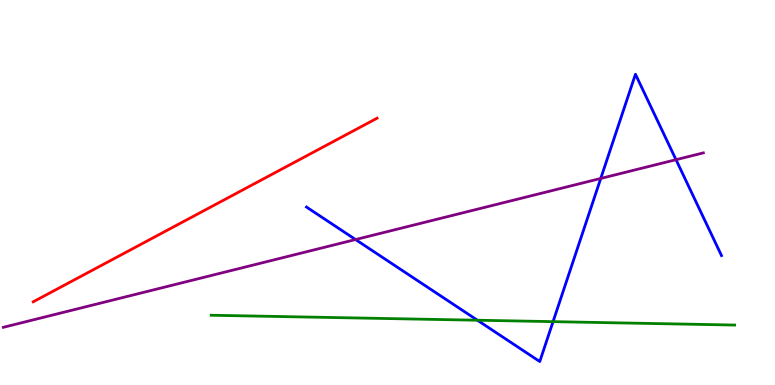[{'lines': ['blue', 'red'], 'intersections': []}, {'lines': ['green', 'red'], 'intersections': []}, {'lines': ['purple', 'red'], 'intersections': []}, {'lines': ['blue', 'green'], 'intersections': [{'x': 6.16, 'y': 1.68}, {'x': 7.14, 'y': 1.65}]}, {'lines': ['blue', 'purple'], 'intersections': [{'x': 4.59, 'y': 3.78}, {'x': 7.75, 'y': 5.36}, {'x': 8.72, 'y': 5.85}]}, {'lines': ['green', 'purple'], 'intersections': []}]